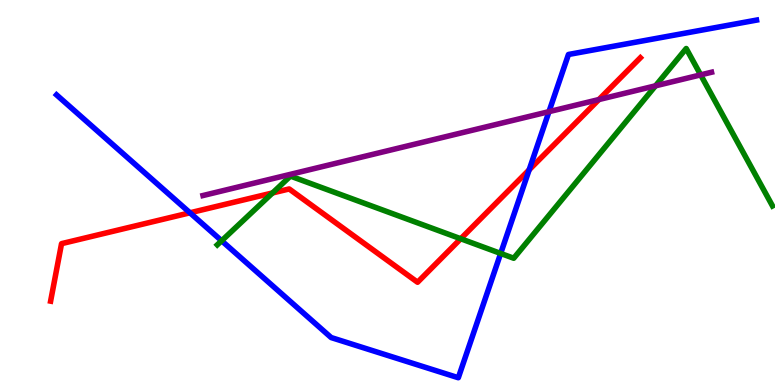[{'lines': ['blue', 'red'], 'intersections': [{'x': 2.45, 'y': 4.47}, {'x': 6.83, 'y': 5.59}]}, {'lines': ['green', 'red'], 'intersections': [{'x': 3.52, 'y': 4.99}, {'x': 5.95, 'y': 3.8}]}, {'lines': ['purple', 'red'], 'intersections': [{'x': 7.73, 'y': 7.41}]}, {'lines': ['blue', 'green'], 'intersections': [{'x': 2.86, 'y': 3.75}, {'x': 6.46, 'y': 3.42}]}, {'lines': ['blue', 'purple'], 'intersections': [{'x': 7.08, 'y': 7.1}]}, {'lines': ['green', 'purple'], 'intersections': [{'x': 8.46, 'y': 7.77}, {'x': 9.04, 'y': 8.06}]}]